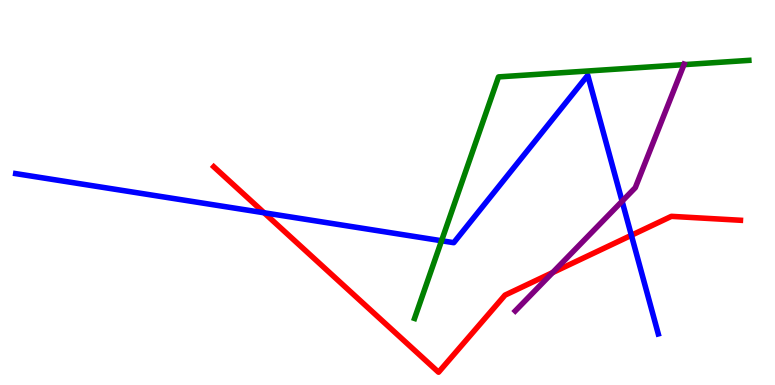[{'lines': ['blue', 'red'], 'intersections': [{'x': 3.41, 'y': 4.47}, {'x': 8.15, 'y': 3.89}]}, {'lines': ['green', 'red'], 'intersections': []}, {'lines': ['purple', 'red'], 'intersections': [{'x': 7.13, 'y': 2.92}]}, {'lines': ['blue', 'green'], 'intersections': [{'x': 5.7, 'y': 3.75}]}, {'lines': ['blue', 'purple'], 'intersections': [{'x': 8.03, 'y': 4.77}]}, {'lines': ['green', 'purple'], 'intersections': [{'x': 8.83, 'y': 8.32}]}]